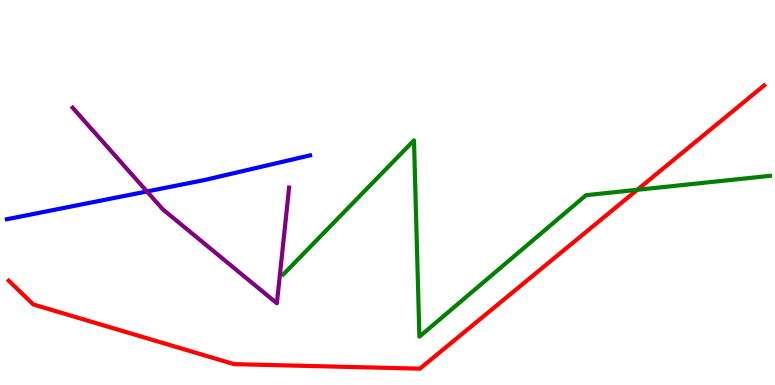[{'lines': ['blue', 'red'], 'intersections': []}, {'lines': ['green', 'red'], 'intersections': [{'x': 8.22, 'y': 5.07}]}, {'lines': ['purple', 'red'], 'intersections': []}, {'lines': ['blue', 'green'], 'intersections': []}, {'lines': ['blue', 'purple'], 'intersections': [{'x': 1.9, 'y': 5.03}]}, {'lines': ['green', 'purple'], 'intersections': []}]